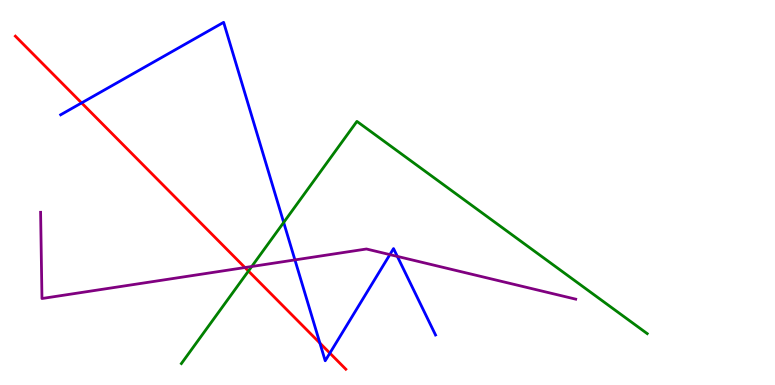[{'lines': ['blue', 'red'], 'intersections': [{'x': 1.05, 'y': 7.33}, {'x': 4.13, 'y': 1.09}, {'x': 4.26, 'y': 0.828}]}, {'lines': ['green', 'red'], 'intersections': [{'x': 3.21, 'y': 2.96}]}, {'lines': ['purple', 'red'], 'intersections': [{'x': 3.16, 'y': 3.05}]}, {'lines': ['blue', 'green'], 'intersections': [{'x': 3.66, 'y': 4.22}]}, {'lines': ['blue', 'purple'], 'intersections': [{'x': 3.81, 'y': 3.25}, {'x': 5.03, 'y': 3.39}, {'x': 5.13, 'y': 3.34}]}, {'lines': ['green', 'purple'], 'intersections': [{'x': 3.25, 'y': 3.08}]}]